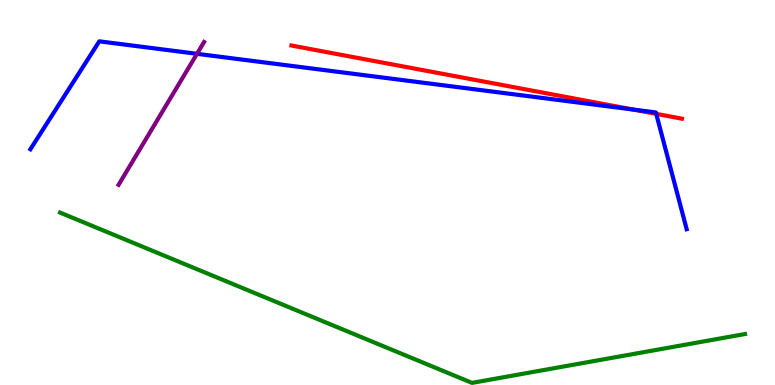[{'lines': ['blue', 'red'], 'intersections': [{'x': 8.17, 'y': 7.15}, {'x': 8.47, 'y': 7.04}]}, {'lines': ['green', 'red'], 'intersections': []}, {'lines': ['purple', 'red'], 'intersections': []}, {'lines': ['blue', 'green'], 'intersections': []}, {'lines': ['blue', 'purple'], 'intersections': [{'x': 2.54, 'y': 8.6}]}, {'lines': ['green', 'purple'], 'intersections': []}]